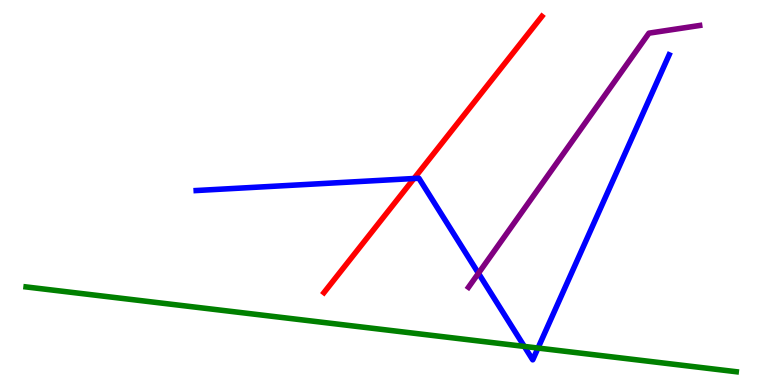[{'lines': ['blue', 'red'], 'intersections': [{'x': 5.34, 'y': 5.36}]}, {'lines': ['green', 'red'], 'intersections': []}, {'lines': ['purple', 'red'], 'intersections': []}, {'lines': ['blue', 'green'], 'intersections': [{'x': 6.77, 'y': 1.0}, {'x': 6.94, 'y': 0.96}]}, {'lines': ['blue', 'purple'], 'intersections': [{'x': 6.17, 'y': 2.9}]}, {'lines': ['green', 'purple'], 'intersections': []}]